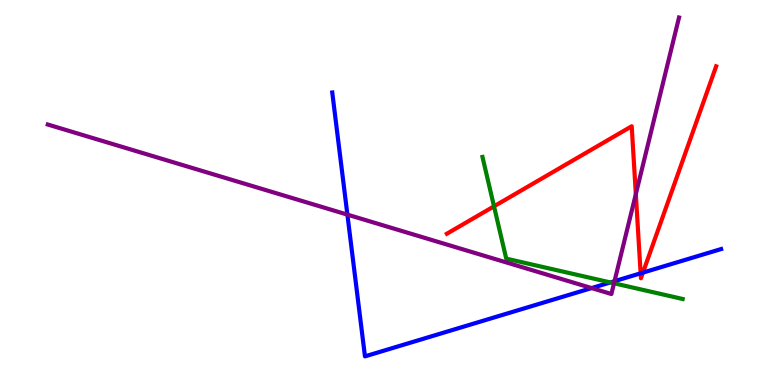[{'lines': ['blue', 'red'], 'intersections': [{'x': 8.27, 'y': 2.9}, {'x': 8.3, 'y': 2.92}]}, {'lines': ['green', 'red'], 'intersections': [{'x': 6.37, 'y': 4.64}]}, {'lines': ['purple', 'red'], 'intersections': [{'x': 8.2, 'y': 4.96}]}, {'lines': ['blue', 'green'], 'intersections': [{'x': 7.88, 'y': 2.66}]}, {'lines': ['blue', 'purple'], 'intersections': [{'x': 4.48, 'y': 4.43}, {'x': 7.63, 'y': 2.52}, {'x': 7.93, 'y': 2.7}]}, {'lines': ['green', 'purple'], 'intersections': [{'x': 7.92, 'y': 2.64}]}]